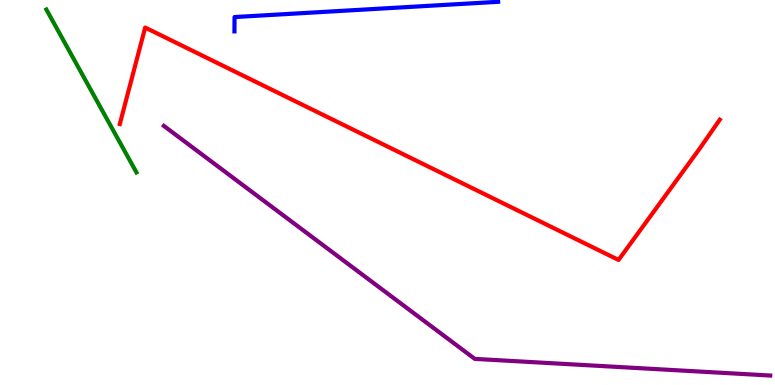[{'lines': ['blue', 'red'], 'intersections': []}, {'lines': ['green', 'red'], 'intersections': []}, {'lines': ['purple', 'red'], 'intersections': []}, {'lines': ['blue', 'green'], 'intersections': []}, {'lines': ['blue', 'purple'], 'intersections': []}, {'lines': ['green', 'purple'], 'intersections': []}]